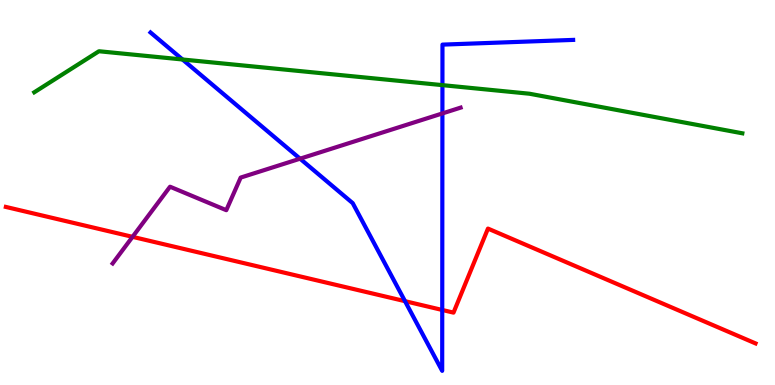[{'lines': ['blue', 'red'], 'intersections': [{'x': 5.23, 'y': 2.18}, {'x': 5.71, 'y': 1.95}]}, {'lines': ['green', 'red'], 'intersections': []}, {'lines': ['purple', 'red'], 'intersections': [{'x': 1.71, 'y': 3.85}]}, {'lines': ['blue', 'green'], 'intersections': [{'x': 2.36, 'y': 8.45}, {'x': 5.71, 'y': 7.79}]}, {'lines': ['blue', 'purple'], 'intersections': [{'x': 3.87, 'y': 5.88}, {'x': 5.71, 'y': 7.05}]}, {'lines': ['green', 'purple'], 'intersections': []}]